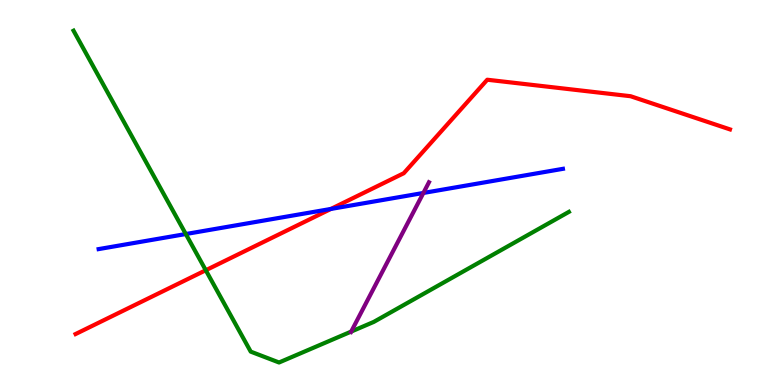[{'lines': ['blue', 'red'], 'intersections': [{'x': 4.27, 'y': 4.57}]}, {'lines': ['green', 'red'], 'intersections': [{'x': 2.66, 'y': 2.98}]}, {'lines': ['purple', 'red'], 'intersections': []}, {'lines': ['blue', 'green'], 'intersections': [{'x': 2.4, 'y': 3.92}]}, {'lines': ['blue', 'purple'], 'intersections': [{'x': 5.46, 'y': 4.99}]}, {'lines': ['green', 'purple'], 'intersections': [{'x': 4.53, 'y': 1.39}]}]